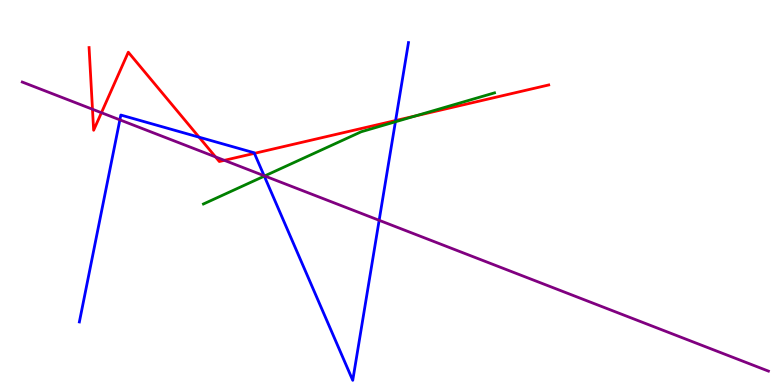[{'lines': ['blue', 'red'], 'intersections': [{'x': 2.57, 'y': 6.44}, {'x': 3.28, 'y': 6.02}, {'x': 5.1, 'y': 6.87}]}, {'lines': ['green', 'red'], 'intersections': [{'x': 5.36, 'y': 6.99}]}, {'lines': ['purple', 'red'], 'intersections': [{'x': 1.19, 'y': 7.16}, {'x': 1.31, 'y': 7.07}, {'x': 2.78, 'y': 5.92}, {'x': 2.9, 'y': 5.84}]}, {'lines': ['blue', 'green'], 'intersections': [{'x': 3.41, 'y': 5.43}, {'x': 5.1, 'y': 6.84}]}, {'lines': ['blue', 'purple'], 'intersections': [{'x': 1.55, 'y': 6.89}, {'x': 3.41, 'y': 5.44}, {'x': 4.89, 'y': 4.28}]}, {'lines': ['green', 'purple'], 'intersections': [{'x': 3.42, 'y': 5.43}]}]